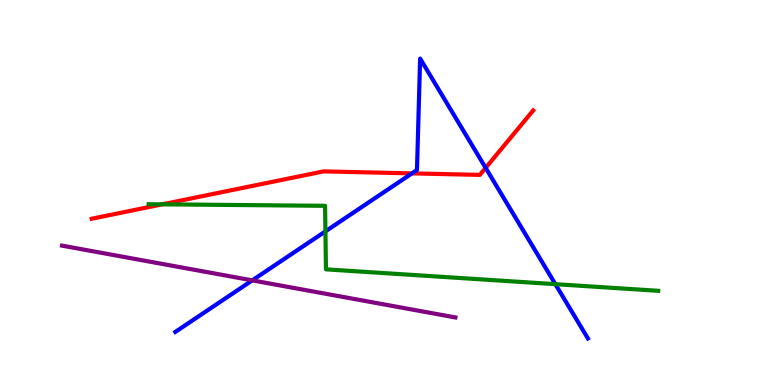[{'lines': ['blue', 'red'], 'intersections': [{'x': 5.32, 'y': 5.5}, {'x': 6.27, 'y': 5.64}]}, {'lines': ['green', 'red'], 'intersections': [{'x': 2.09, 'y': 4.69}]}, {'lines': ['purple', 'red'], 'intersections': []}, {'lines': ['blue', 'green'], 'intersections': [{'x': 4.2, 'y': 3.99}, {'x': 7.17, 'y': 2.62}]}, {'lines': ['blue', 'purple'], 'intersections': [{'x': 3.26, 'y': 2.72}]}, {'lines': ['green', 'purple'], 'intersections': []}]